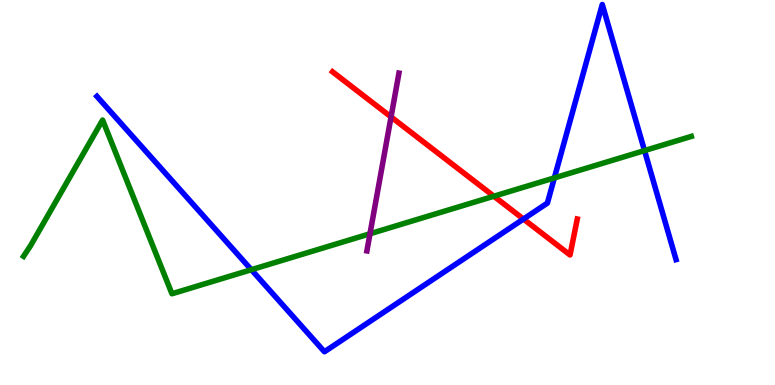[{'lines': ['blue', 'red'], 'intersections': [{'x': 6.75, 'y': 4.31}]}, {'lines': ['green', 'red'], 'intersections': [{'x': 6.37, 'y': 4.9}]}, {'lines': ['purple', 'red'], 'intersections': [{'x': 5.05, 'y': 6.96}]}, {'lines': ['blue', 'green'], 'intersections': [{'x': 3.24, 'y': 2.99}, {'x': 7.15, 'y': 5.38}, {'x': 8.32, 'y': 6.09}]}, {'lines': ['blue', 'purple'], 'intersections': []}, {'lines': ['green', 'purple'], 'intersections': [{'x': 4.77, 'y': 3.93}]}]